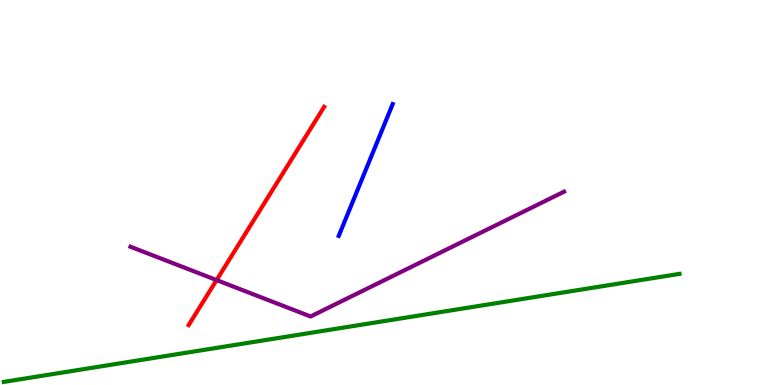[{'lines': ['blue', 'red'], 'intersections': []}, {'lines': ['green', 'red'], 'intersections': []}, {'lines': ['purple', 'red'], 'intersections': [{'x': 2.79, 'y': 2.73}]}, {'lines': ['blue', 'green'], 'intersections': []}, {'lines': ['blue', 'purple'], 'intersections': []}, {'lines': ['green', 'purple'], 'intersections': []}]